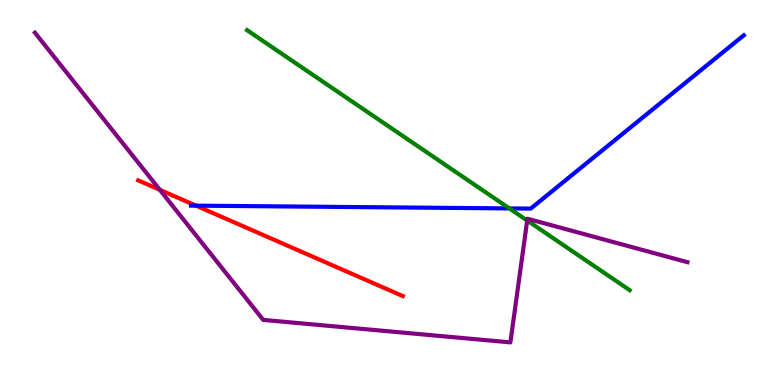[{'lines': ['blue', 'red'], 'intersections': [{'x': 2.53, 'y': 4.66}]}, {'lines': ['green', 'red'], 'intersections': []}, {'lines': ['purple', 'red'], 'intersections': [{'x': 2.06, 'y': 5.07}]}, {'lines': ['blue', 'green'], 'intersections': [{'x': 6.57, 'y': 4.59}]}, {'lines': ['blue', 'purple'], 'intersections': []}, {'lines': ['green', 'purple'], 'intersections': [{'x': 6.8, 'y': 4.27}]}]